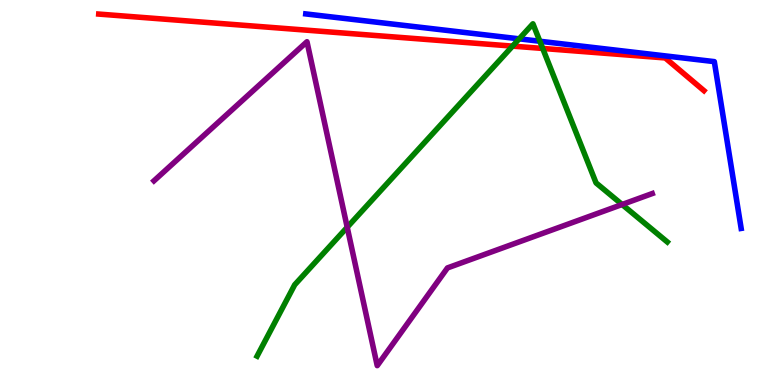[{'lines': ['blue', 'red'], 'intersections': []}, {'lines': ['green', 'red'], 'intersections': [{'x': 6.61, 'y': 8.8}, {'x': 7.0, 'y': 8.74}]}, {'lines': ['purple', 'red'], 'intersections': []}, {'lines': ['blue', 'green'], 'intersections': [{'x': 6.7, 'y': 8.99}, {'x': 6.97, 'y': 8.93}]}, {'lines': ['blue', 'purple'], 'intersections': []}, {'lines': ['green', 'purple'], 'intersections': [{'x': 4.48, 'y': 4.1}, {'x': 8.03, 'y': 4.69}]}]